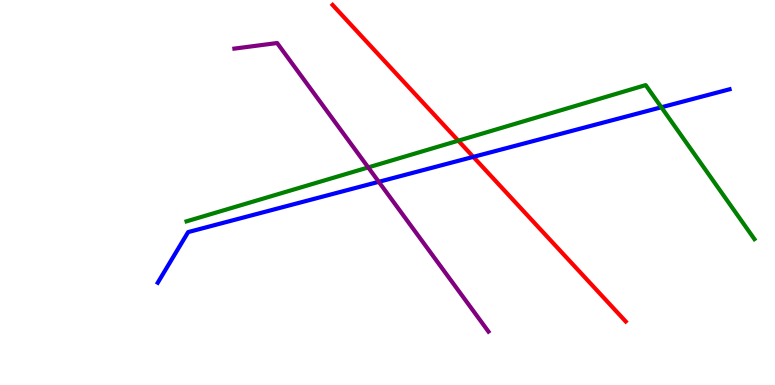[{'lines': ['blue', 'red'], 'intersections': [{'x': 6.11, 'y': 5.93}]}, {'lines': ['green', 'red'], 'intersections': [{'x': 5.91, 'y': 6.35}]}, {'lines': ['purple', 'red'], 'intersections': []}, {'lines': ['blue', 'green'], 'intersections': [{'x': 8.53, 'y': 7.21}]}, {'lines': ['blue', 'purple'], 'intersections': [{'x': 4.89, 'y': 5.28}]}, {'lines': ['green', 'purple'], 'intersections': [{'x': 4.75, 'y': 5.65}]}]